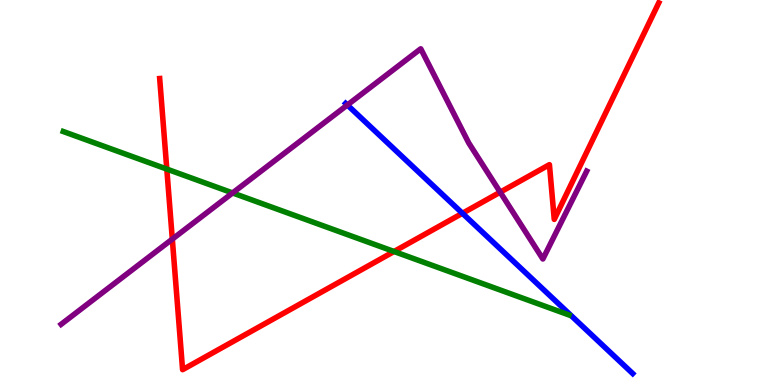[{'lines': ['blue', 'red'], 'intersections': [{'x': 5.97, 'y': 4.46}]}, {'lines': ['green', 'red'], 'intersections': [{'x': 2.15, 'y': 5.61}, {'x': 5.08, 'y': 3.47}]}, {'lines': ['purple', 'red'], 'intersections': [{'x': 2.22, 'y': 3.79}, {'x': 6.45, 'y': 5.01}]}, {'lines': ['blue', 'green'], 'intersections': []}, {'lines': ['blue', 'purple'], 'intersections': [{'x': 4.48, 'y': 7.27}]}, {'lines': ['green', 'purple'], 'intersections': [{'x': 3.0, 'y': 4.99}]}]